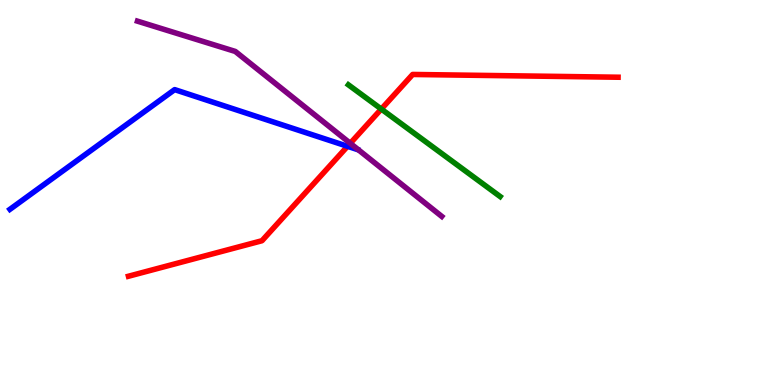[{'lines': ['blue', 'red'], 'intersections': [{'x': 4.48, 'y': 6.2}]}, {'lines': ['green', 'red'], 'intersections': [{'x': 4.92, 'y': 7.17}]}, {'lines': ['purple', 'red'], 'intersections': [{'x': 4.52, 'y': 6.28}]}, {'lines': ['blue', 'green'], 'intersections': []}, {'lines': ['blue', 'purple'], 'intersections': []}, {'lines': ['green', 'purple'], 'intersections': []}]